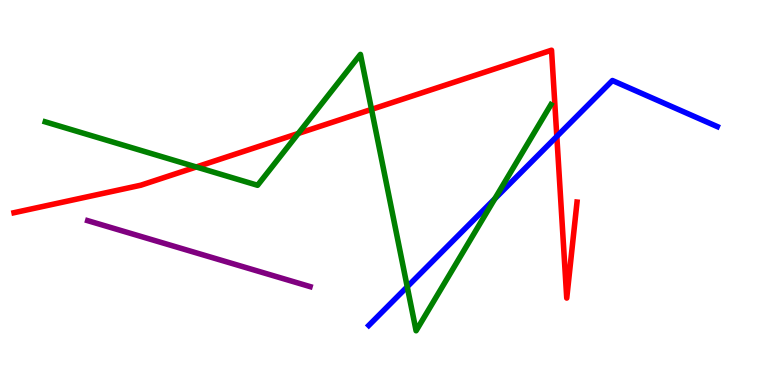[{'lines': ['blue', 'red'], 'intersections': [{'x': 7.18, 'y': 6.46}]}, {'lines': ['green', 'red'], 'intersections': [{'x': 2.53, 'y': 5.66}, {'x': 3.85, 'y': 6.53}, {'x': 4.79, 'y': 7.16}]}, {'lines': ['purple', 'red'], 'intersections': []}, {'lines': ['blue', 'green'], 'intersections': [{'x': 5.25, 'y': 2.55}, {'x': 6.38, 'y': 4.84}]}, {'lines': ['blue', 'purple'], 'intersections': []}, {'lines': ['green', 'purple'], 'intersections': []}]